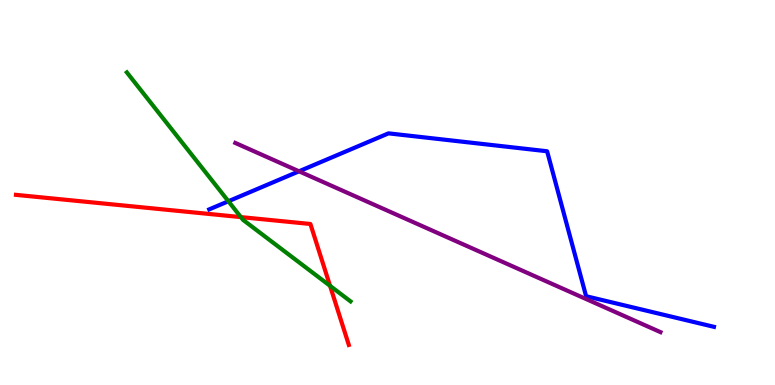[{'lines': ['blue', 'red'], 'intersections': []}, {'lines': ['green', 'red'], 'intersections': [{'x': 3.11, 'y': 4.36}, {'x': 4.26, 'y': 2.58}]}, {'lines': ['purple', 'red'], 'intersections': []}, {'lines': ['blue', 'green'], 'intersections': [{'x': 2.95, 'y': 4.77}]}, {'lines': ['blue', 'purple'], 'intersections': [{'x': 3.86, 'y': 5.55}]}, {'lines': ['green', 'purple'], 'intersections': []}]